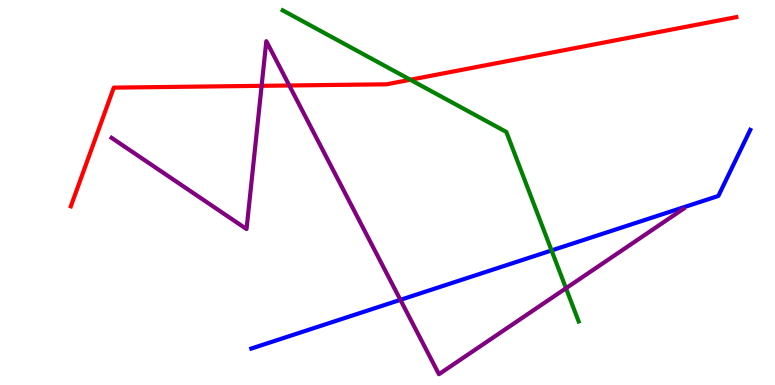[{'lines': ['blue', 'red'], 'intersections': []}, {'lines': ['green', 'red'], 'intersections': [{'x': 5.29, 'y': 7.93}]}, {'lines': ['purple', 'red'], 'intersections': [{'x': 3.38, 'y': 7.77}, {'x': 3.73, 'y': 7.78}]}, {'lines': ['blue', 'green'], 'intersections': [{'x': 7.12, 'y': 3.49}]}, {'lines': ['blue', 'purple'], 'intersections': [{'x': 5.17, 'y': 2.21}]}, {'lines': ['green', 'purple'], 'intersections': [{'x': 7.3, 'y': 2.51}]}]